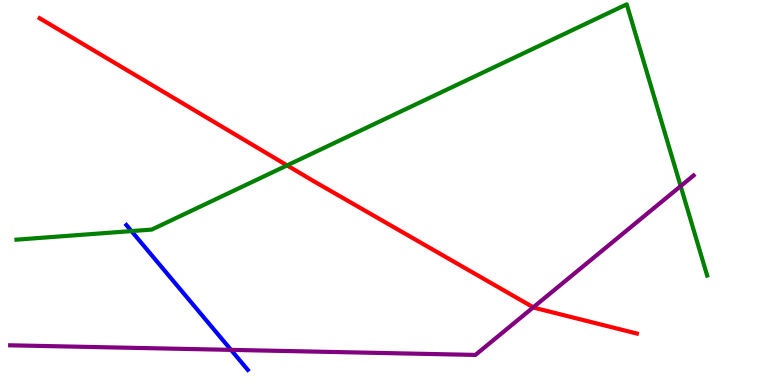[{'lines': ['blue', 'red'], 'intersections': []}, {'lines': ['green', 'red'], 'intersections': [{'x': 3.7, 'y': 5.7}]}, {'lines': ['purple', 'red'], 'intersections': [{'x': 6.88, 'y': 2.02}]}, {'lines': ['blue', 'green'], 'intersections': [{'x': 1.7, 'y': 4.0}]}, {'lines': ['blue', 'purple'], 'intersections': [{'x': 2.98, 'y': 0.912}]}, {'lines': ['green', 'purple'], 'intersections': [{'x': 8.78, 'y': 5.17}]}]